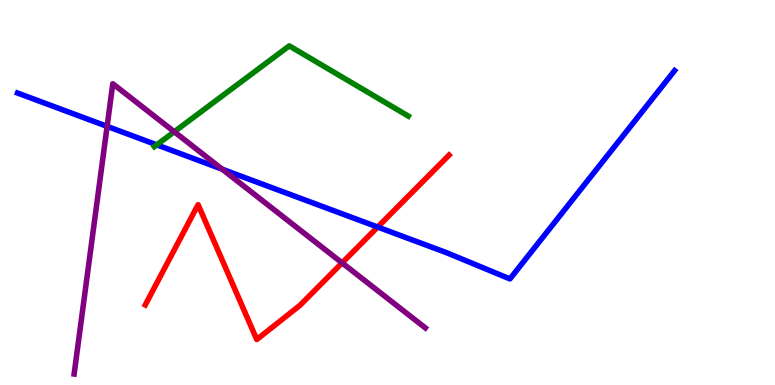[{'lines': ['blue', 'red'], 'intersections': [{'x': 4.87, 'y': 4.1}]}, {'lines': ['green', 'red'], 'intersections': []}, {'lines': ['purple', 'red'], 'intersections': [{'x': 4.41, 'y': 3.17}]}, {'lines': ['blue', 'green'], 'intersections': [{'x': 2.02, 'y': 6.24}]}, {'lines': ['blue', 'purple'], 'intersections': [{'x': 1.38, 'y': 6.72}, {'x': 2.87, 'y': 5.61}]}, {'lines': ['green', 'purple'], 'intersections': [{'x': 2.25, 'y': 6.58}]}]